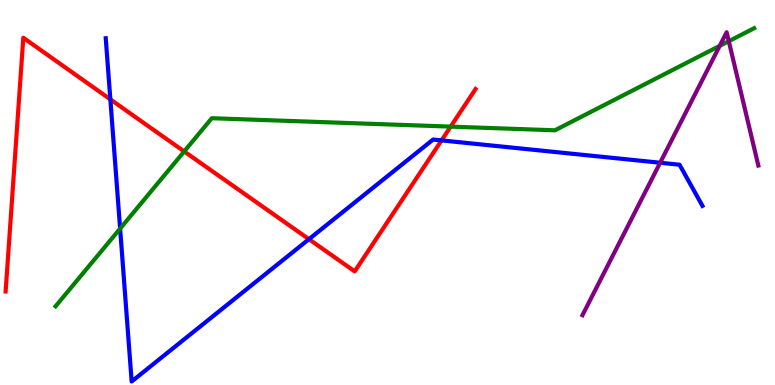[{'lines': ['blue', 'red'], 'intersections': [{'x': 1.42, 'y': 7.42}, {'x': 3.99, 'y': 3.79}, {'x': 5.7, 'y': 6.35}]}, {'lines': ['green', 'red'], 'intersections': [{'x': 2.38, 'y': 6.07}, {'x': 5.81, 'y': 6.71}]}, {'lines': ['purple', 'red'], 'intersections': []}, {'lines': ['blue', 'green'], 'intersections': [{'x': 1.55, 'y': 4.06}]}, {'lines': ['blue', 'purple'], 'intersections': [{'x': 8.52, 'y': 5.77}]}, {'lines': ['green', 'purple'], 'intersections': [{'x': 9.29, 'y': 8.81}, {'x': 9.4, 'y': 8.93}]}]